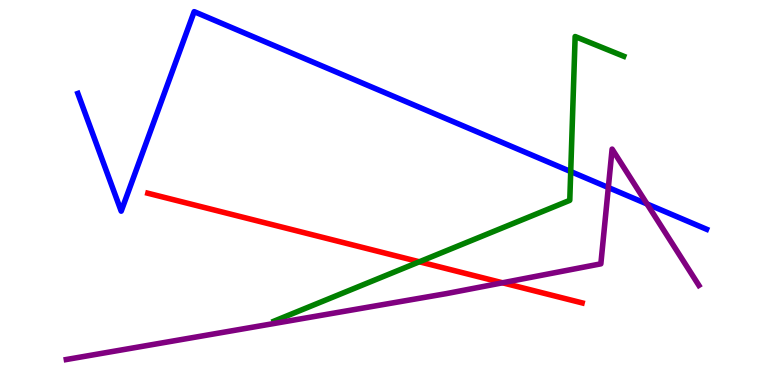[{'lines': ['blue', 'red'], 'intersections': []}, {'lines': ['green', 'red'], 'intersections': [{'x': 5.41, 'y': 3.2}]}, {'lines': ['purple', 'red'], 'intersections': [{'x': 6.48, 'y': 2.65}]}, {'lines': ['blue', 'green'], 'intersections': [{'x': 7.36, 'y': 5.54}]}, {'lines': ['blue', 'purple'], 'intersections': [{'x': 7.85, 'y': 5.13}, {'x': 8.35, 'y': 4.7}]}, {'lines': ['green', 'purple'], 'intersections': []}]